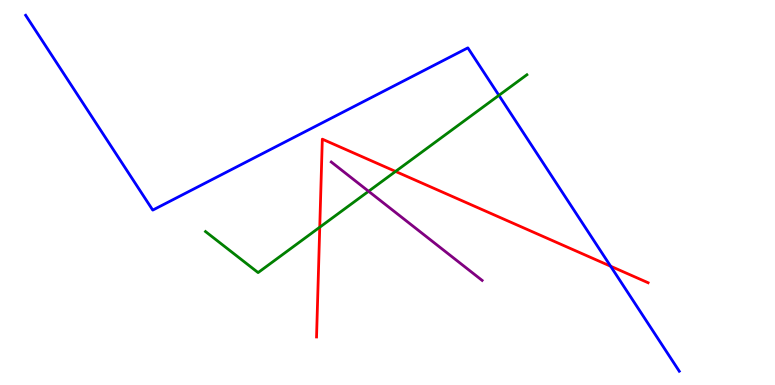[{'lines': ['blue', 'red'], 'intersections': [{'x': 7.88, 'y': 3.09}]}, {'lines': ['green', 'red'], 'intersections': [{'x': 4.13, 'y': 4.1}, {'x': 5.1, 'y': 5.55}]}, {'lines': ['purple', 'red'], 'intersections': []}, {'lines': ['blue', 'green'], 'intersections': [{'x': 6.44, 'y': 7.52}]}, {'lines': ['blue', 'purple'], 'intersections': []}, {'lines': ['green', 'purple'], 'intersections': [{'x': 4.76, 'y': 5.03}]}]